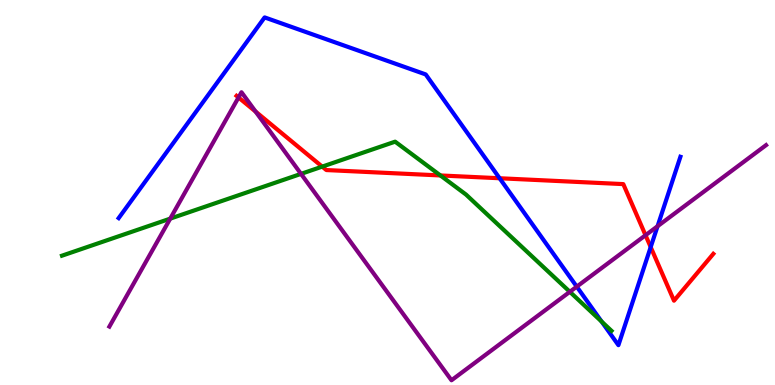[{'lines': ['blue', 'red'], 'intersections': [{'x': 6.45, 'y': 5.37}, {'x': 8.4, 'y': 3.58}]}, {'lines': ['green', 'red'], 'intersections': [{'x': 4.16, 'y': 5.67}, {'x': 5.68, 'y': 5.44}]}, {'lines': ['purple', 'red'], 'intersections': [{'x': 3.08, 'y': 7.47}, {'x': 3.3, 'y': 7.1}, {'x': 8.33, 'y': 3.89}]}, {'lines': ['blue', 'green'], 'intersections': [{'x': 7.76, 'y': 1.65}]}, {'lines': ['blue', 'purple'], 'intersections': [{'x': 7.44, 'y': 2.55}, {'x': 8.48, 'y': 4.12}]}, {'lines': ['green', 'purple'], 'intersections': [{'x': 2.2, 'y': 4.32}, {'x': 3.88, 'y': 5.48}, {'x': 7.35, 'y': 2.42}]}]